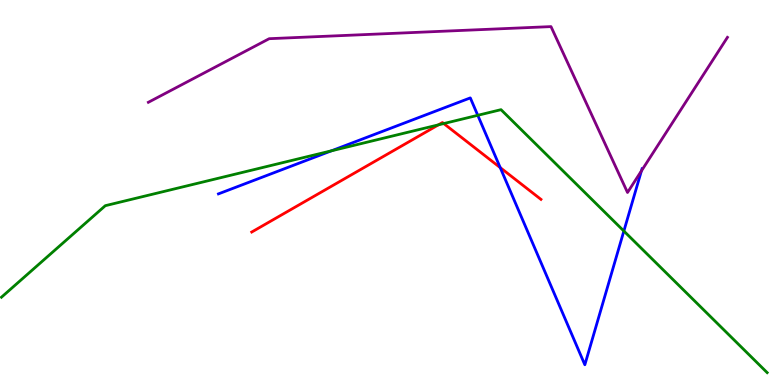[{'lines': ['blue', 'red'], 'intersections': [{'x': 6.45, 'y': 5.65}]}, {'lines': ['green', 'red'], 'intersections': [{'x': 5.66, 'y': 6.76}, {'x': 5.73, 'y': 6.79}]}, {'lines': ['purple', 'red'], 'intersections': []}, {'lines': ['blue', 'green'], 'intersections': [{'x': 4.28, 'y': 6.08}, {'x': 6.16, 'y': 7.01}, {'x': 8.05, 'y': 4.0}]}, {'lines': ['blue', 'purple'], 'intersections': [{'x': 8.28, 'y': 5.56}]}, {'lines': ['green', 'purple'], 'intersections': []}]